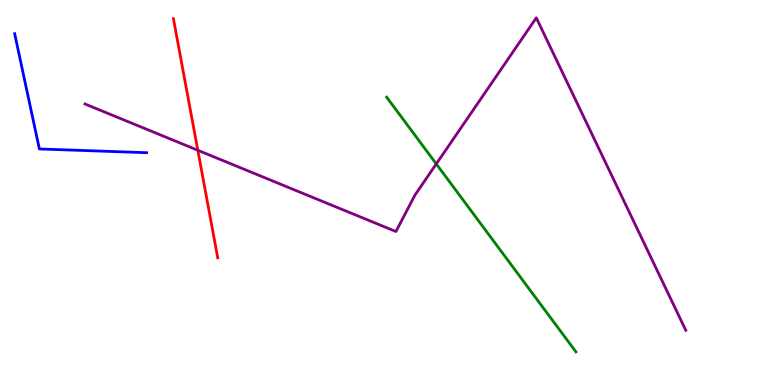[{'lines': ['blue', 'red'], 'intersections': []}, {'lines': ['green', 'red'], 'intersections': []}, {'lines': ['purple', 'red'], 'intersections': [{'x': 2.55, 'y': 6.1}]}, {'lines': ['blue', 'green'], 'intersections': []}, {'lines': ['blue', 'purple'], 'intersections': []}, {'lines': ['green', 'purple'], 'intersections': [{'x': 5.63, 'y': 5.74}]}]